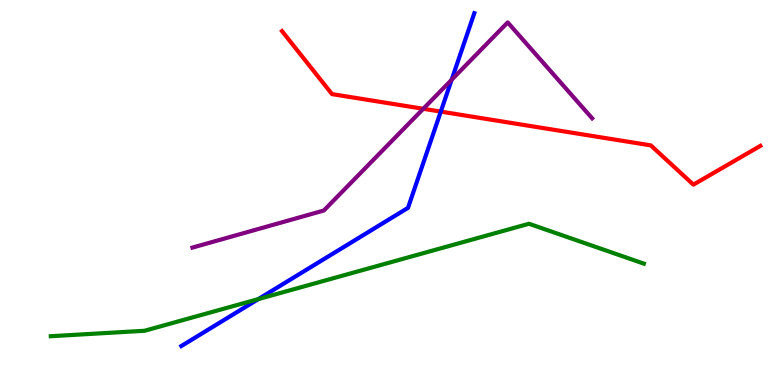[{'lines': ['blue', 'red'], 'intersections': [{'x': 5.69, 'y': 7.1}]}, {'lines': ['green', 'red'], 'intersections': []}, {'lines': ['purple', 'red'], 'intersections': [{'x': 5.46, 'y': 7.17}]}, {'lines': ['blue', 'green'], 'intersections': [{'x': 3.33, 'y': 2.23}]}, {'lines': ['blue', 'purple'], 'intersections': [{'x': 5.83, 'y': 7.93}]}, {'lines': ['green', 'purple'], 'intersections': []}]